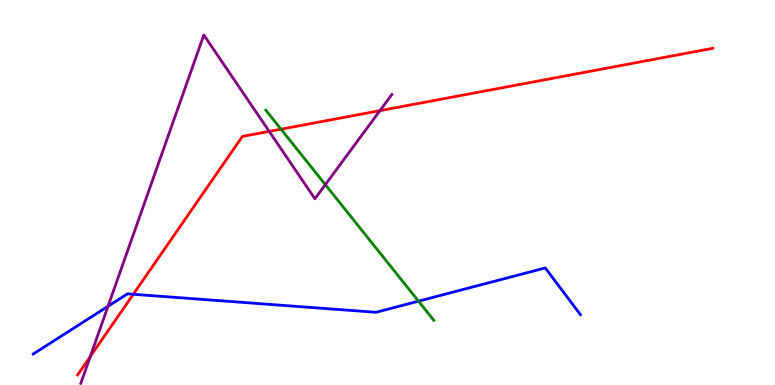[{'lines': ['blue', 'red'], 'intersections': [{'x': 1.72, 'y': 2.36}]}, {'lines': ['green', 'red'], 'intersections': [{'x': 3.63, 'y': 6.64}]}, {'lines': ['purple', 'red'], 'intersections': [{'x': 1.16, 'y': 0.739}, {'x': 3.47, 'y': 6.59}, {'x': 4.9, 'y': 7.13}]}, {'lines': ['blue', 'green'], 'intersections': [{'x': 5.4, 'y': 2.18}]}, {'lines': ['blue', 'purple'], 'intersections': [{'x': 1.39, 'y': 2.04}]}, {'lines': ['green', 'purple'], 'intersections': [{'x': 4.2, 'y': 5.2}]}]